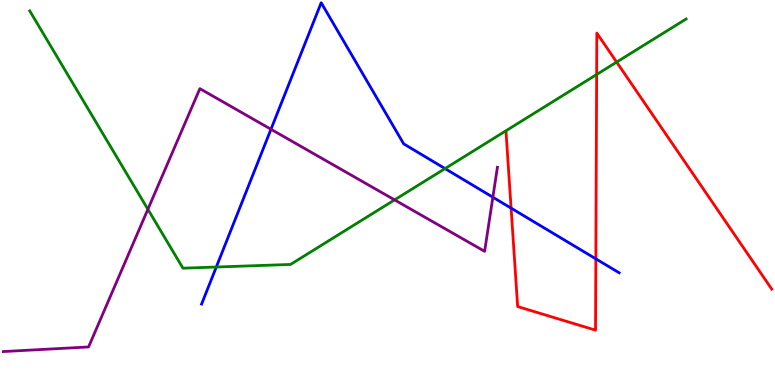[{'lines': ['blue', 'red'], 'intersections': [{'x': 6.59, 'y': 4.59}, {'x': 7.69, 'y': 3.28}]}, {'lines': ['green', 'red'], 'intersections': [{'x': 7.7, 'y': 8.06}, {'x': 7.96, 'y': 8.39}]}, {'lines': ['purple', 'red'], 'intersections': []}, {'lines': ['blue', 'green'], 'intersections': [{'x': 2.79, 'y': 3.06}, {'x': 5.74, 'y': 5.62}]}, {'lines': ['blue', 'purple'], 'intersections': [{'x': 3.5, 'y': 6.64}, {'x': 6.36, 'y': 4.88}]}, {'lines': ['green', 'purple'], 'intersections': [{'x': 1.91, 'y': 4.56}, {'x': 5.09, 'y': 4.81}]}]